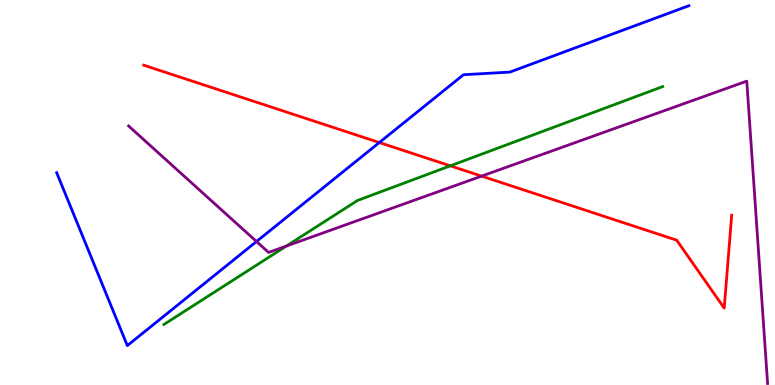[{'lines': ['blue', 'red'], 'intersections': [{'x': 4.89, 'y': 6.3}]}, {'lines': ['green', 'red'], 'intersections': [{'x': 5.81, 'y': 5.69}]}, {'lines': ['purple', 'red'], 'intersections': [{'x': 6.21, 'y': 5.43}]}, {'lines': ['blue', 'green'], 'intersections': []}, {'lines': ['blue', 'purple'], 'intersections': [{'x': 3.31, 'y': 3.73}]}, {'lines': ['green', 'purple'], 'intersections': [{'x': 3.69, 'y': 3.61}]}]